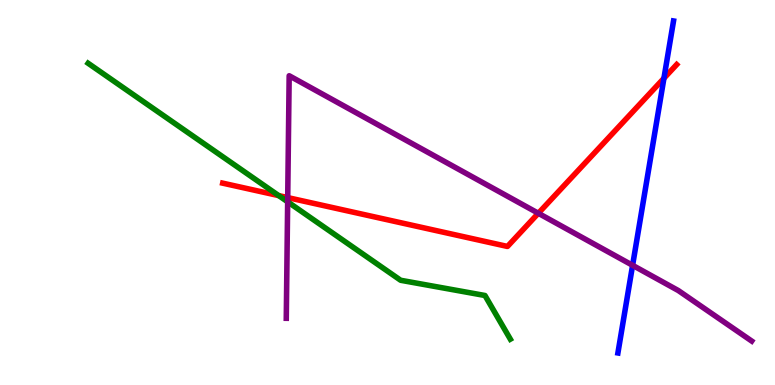[{'lines': ['blue', 'red'], 'intersections': [{'x': 8.57, 'y': 7.97}]}, {'lines': ['green', 'red'], 'intersections': [{'x': 3.6, 'y': 4.92}]}, {'lines': ['purple', 'red'], 'intersections': [{'x': 3.71, 'y': 4.87}, {'x': 6.95, 'y': 4.46}]}, {'lines': ['blue', 'green'], 'intersections': []}, {'lines': ['blue', 'purple'], 'intersections': [{'x': 8.16, 'y': 3.11}]}, {'lines': ['green', 'purple'], 'intersections': [{'x': 3.71, 'y': 4.76}]}]